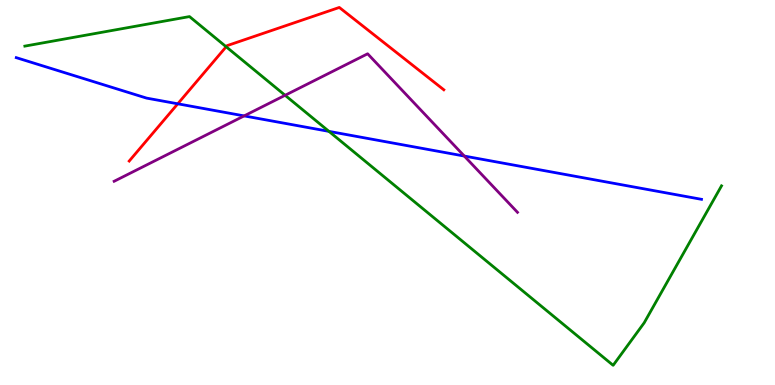[{'lines': ['blue', 'red'], 'intersections': [{'x': 2.29, 'y': 7.3}]}, {'lines': ['green', 'red'], 'intersections': [{'x': 2.92, 'y': 8.79}]}, {'lines': ['purple', 'red'], 'intersections': []}, {'lines': ['blue', 'green'], 'intersections': [{'x': 4.24, 'y': 6.59}]}, {'lines': ['blue', 'purple'], 'intersections': [{'x': 3.15, 'y': 6.99}, {'x': 5.99, 'y': 5.95}]}, {'lines': ['green', 'purple'], 'intersections': [{'x': 3.68, 'y': 7.52}]}]